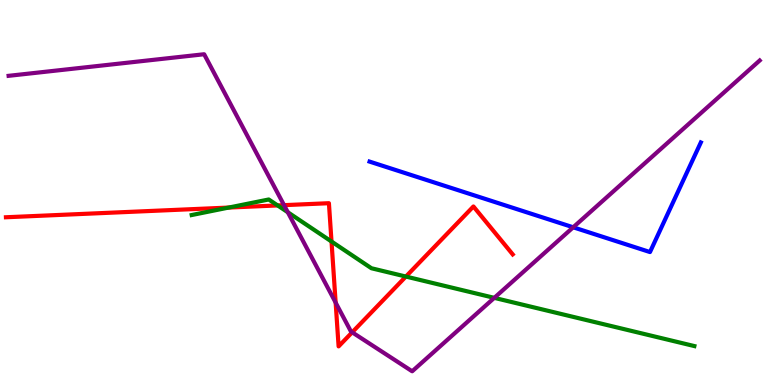[{'lines': ['blue', 'red'], 'intersections': []}, {'lines': ['green', 'red'], 'intersections': [{'x': 2.95, 'y': 4.61}, {'x': 3.58, 'y': 4.66}, {'x': 4.28, 'y': 3.73}, {'x': 5.24, 'y': 2.82}]}, {'lines': ['purple', 'red'], 'intersections': [{'x': 3.67, 'y': 4.67}, {'x': 4.33, 'y': 2.14}, {'x': 4.54, 'y': 1.37}]}, {'lines': ['blue', 'green'], 'intersections': []}, {'lines': ['blue', 'purple'], 'intersections': [{'x': 7.4, 'y': 4.1}]}, {'lines': ['green', 'purple'], 'intersections': [{'x': 3.71, 'y': 4.49}, {'x': 6.38, 'y': 2.26}]}]